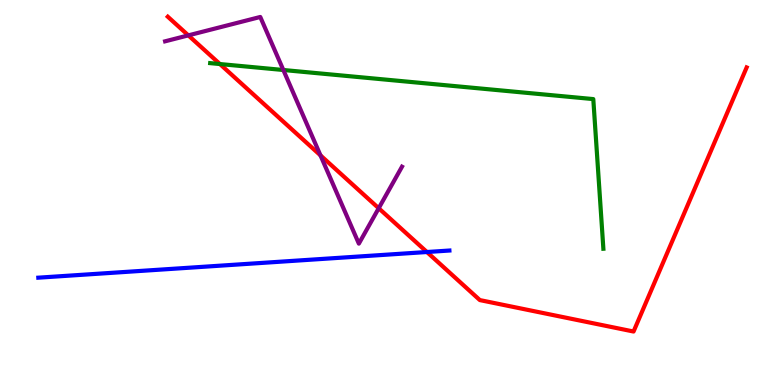[{'lines': ['blue', 'red'], 'intersections': [{'x': 5.51, 'y': 3.45}]}, {'lines': ['green', 'red'], 'intersections': [{'x': 2.84, 'y': 8.34}]}, {'lines': ['purple', 'red'], 'intersections': [{'x': 2.43, 'y': 9.08}, {'x': 4.13, 'y': 5.96}, {'x': 4.89, 'y': 4.59}]}, {'lines': ['blue', 'green'], 'intersections': []}, {'lines': ['blue', 'purple'], 'intersections': []}, {'lines': ['green', 'purple'], 'intersections': [{'x': 3.66, 'y': 8.18}]}]